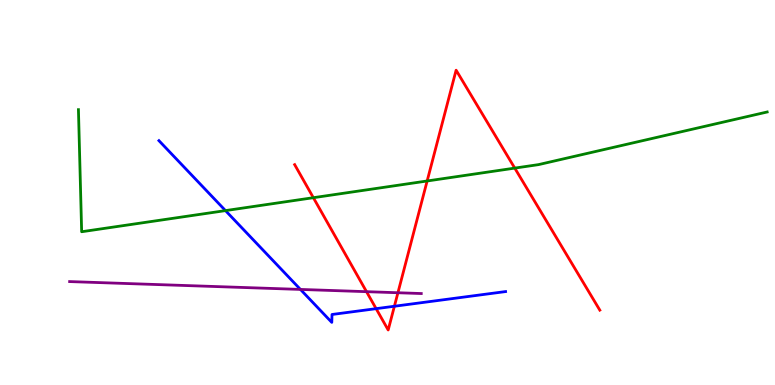[{'lines': ['blue', 'red'], 'intersections': [{'x': 4.85, 'y': 1.98}, {'x': 5.09, 'y': 2.05}]}, {'lines': ['green', 'red'], 'intersections': [{'x': 4.04, 'y': 4.87}, {'x': 5.51, 'y': 5.3}, {'x': 6.64, 'y': 5.63}]}, {'lines': ['purple', 'red'], 'intersections': [{'x': 4.73, 'y': 2.42}, {'x': 5.13, 'y': 2.4}]}, {'lines': ['blue', 'green'], 'intersections': [{'x': 2.91, 'y': 4.53}]}, {'lines': ['blue', 'purple'], 'intersections': [{'x': 3.88, 'y': 2.48}]}, {'lines': ['green', 'purple'], 'intersections': []}]